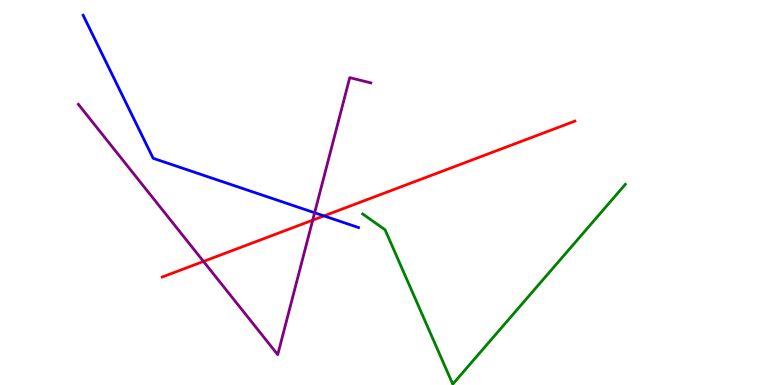[{'lines': ['blue', 'red'], 'intersections': [{'x': 4.18, 'y': 4.39}]}, {'lines': ['green', 'red'], 'intersections': []}, {'lines': ['purple', 'red'], 'intersections': [{'x': 2.63, 'y': 3.21}, {'x': 4.03, 'y': 4.28}]}, {'lines': ['blue', 'green'], 'intersections': []}, {'lines': ['blue', 'purple'], 'intersections': [{'x': 4.06, 'y': 4.47}]}, {'lines': ['green', 'purple'], 'intersections': []}]